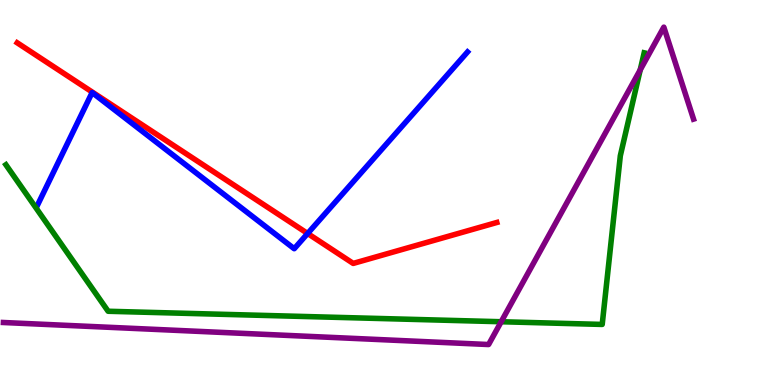[{'lines': ['blue', 'red'], 'intersections': [{'x': 3.97, 'y': 3.94}]}, {'lines': ['green', 'red'], 'intersections': []}, {'lines': ['purple', 'red'], 'intersections': []}, {'lines': ['blue', 'green'], 'intersections': []}, {'lines': ['blue', 'purple'], 'intersections': []}, {'lines': ['green', 'purple'], 'intersections': [{'x': 6.47, 'y': 1.64}, {'x': 8.26, 'y': 8.19}]}]